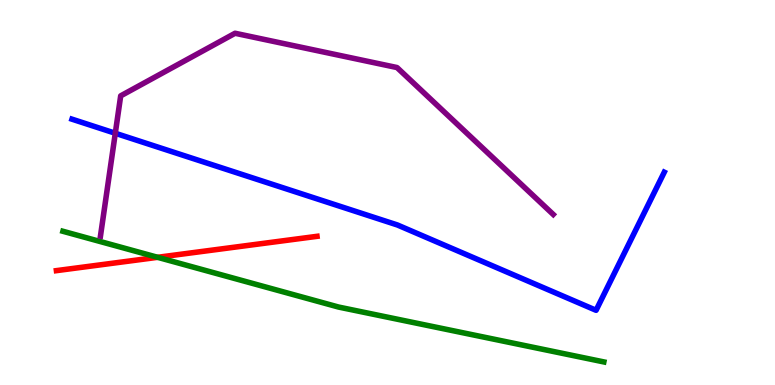[{'lines': ['blue', 'red'], 'intersections': []}, {'lines': ['green', 'red'], 'intersections': [{'x': 2.03, 'y': 3.32}]}, {'lines': ['purple', 'red'], 'intersections': []}, {'lines': ['blue', 'green'], 'intersections': []}, {'lines': ['blue', 'purple'], 'intersections': [{'x': 1.49, 'y': 6.54}]}, {'lines': ['green', 'purple'], 'intersections': []}]